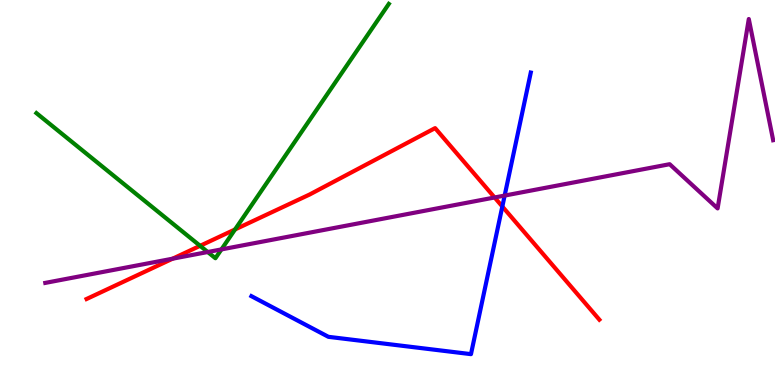[{'lines': ['blue', 'red'], 'intersections': [{'x': 6.48, 'y': 4.64}]}, {'lines': ['green', 'red'], 'intersections': [{'x': 2.58, 'y': 3.62}, {'x': 3.03, 'y': 4.04}]}, {'lines': ['purple', 'red'], 'intersections': [{'x': 2.23, 'y': 3.28}, {'x': 6.38, 'y': 4.87}]}, {'lines': ['blue', 'green'], 'intersections': []}, {'lines': ['blue', 'purple'], 'intersections': [{'x': 6.51, 'y': 4.92}]}, {'lines': ['green', 'purple'], 'intersections': [{'x': 2.68, 'y': 3.45}, {'x': 2.86, 'y': 3.52}]}]